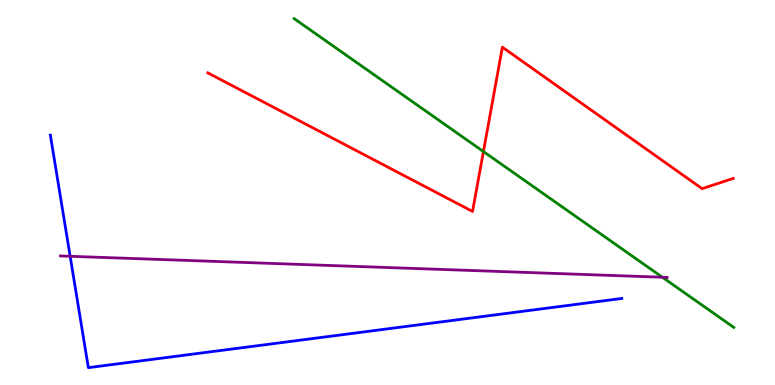[{'lines': ['blue', 'red'], 'intersections': []}, {'lines': ['green', 'red'], 'intersections': [{'x': 6.24, 'y': 6.06}]}, {'lines': ['purple', 'red'], 'intersections': []}, {'lines': ['blue', 'green'], 'intersections': []}, {'lines': ['blue', 'purple'], 'intersections': [{'x': 0.905, 'y': 3.34}]}, {'lines': ['green', 'purple'], 'intersections': [{'x': 8.55, 'y': 2.8}]}]